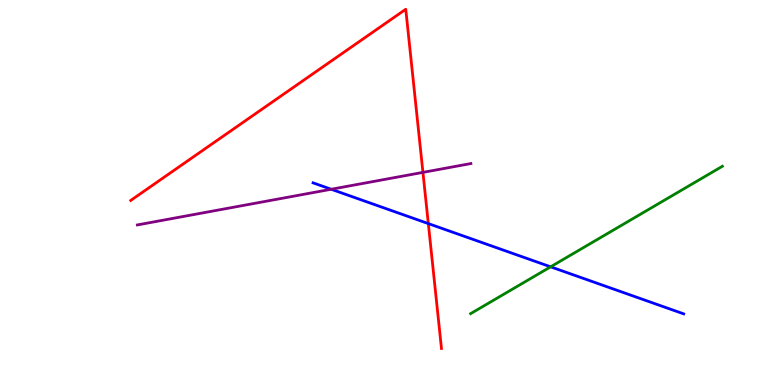[{'lines': ['blue', 'red'], 'intersections': [{'x': 5.53, 'y': 4.19}]}, {'lines': ['green', 'red'], 'intersections': []}, {'lines': ['purple', 'red'], 'intersections': [{'x': 5.46, 'y': 5.52}]}, {'lines': ['blue', 'green'], 'intersections': [{'x': 7.1, 'y': 3.07}]}, {'lines': ['blue', 'purple'], 'intersections': [{'x': 4.27, 'y': 5.08}]}, {'lines': ['green', 'purple'], 'intersections': []}]